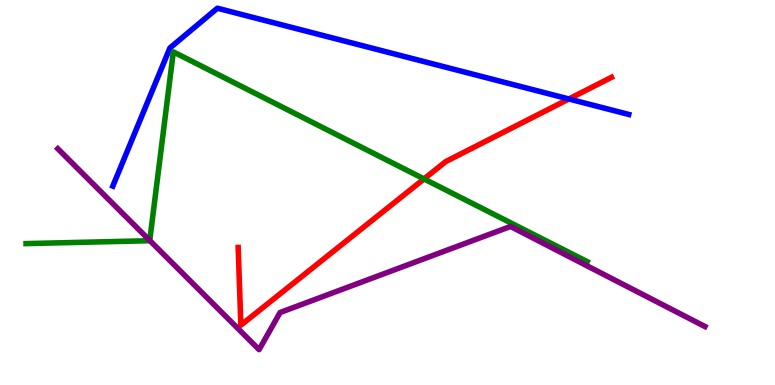[{'lines': ['blue', 'red'], 'intersections': [{'x': 7.34, 'y': 7.43}]}, {'lines': ['green', 'red'], 'intersections': [{'x': 5.47, 'y': 5.35}]}, {'lines': ['purple', 'red'], 'intersections': []}, {'lines': ['blue', 'green'], 'intersections': []}, {'lines': ['blue', 'purple'], 'intersections': []}, {'lines': ['green', 'purple'], 'intersections': [{'x': 1.93, 'y': 3.75}]}]